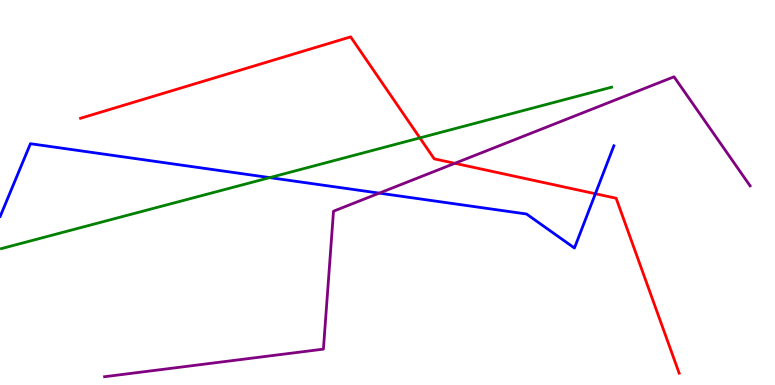[{'lines': ['blue', 'red'], 'intersections': [{'x': 7.68, 'y': 4.97}]}, {'lines': ['green', 'red'], 'intersections': [{'x': 5.42, 'y': 6.42}]}, {'lines': ['purple', 'red'], 'intersections': [{'x': 5.87, 'y': 5.76}]}, {'lines': ['blue', 'green'], 'intersections': [{'x': 3.48, 'y': 5.39}]}, {'lines': ['blue', 'purple'], 'intersections': [{'x': 4.89, 'y': 4.98}]}, {'lines': ['green', 'purple'], 'intersections': []}]